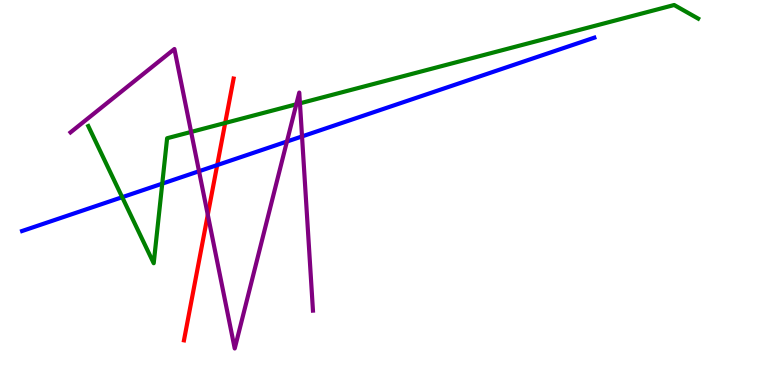[{'lines': ['blue', 'red'], 'intersections': [{'x': 2.8, 'y': 5.71}]}, {'lines': ['green', 'red'], 'intersections': [{'x': 2.91, 'y': 6.81}]}, {'lines': ['purple', 'red'], 'intersections': [{'x': 2.68, 'y': 4.42}]}, {'lines': ['blue', 'green'], 'intersections': [{'x': 1.58, 'y': 4.88}, {'x': 2.09, 'y': 5.23}]}, {'lines': ['blue', 'purple'], 'intersections': [{'x': 2.57, 'y': 5.55}, {'x': 3.7, 'y': 6.32}, {'x': 3.9, 'y': 6.46}]}, {'lines': ['green', 'purple'], 'intersections': [{'x': 2.47, 'y': 6.57}, {'x': 3.82, 'y': 7.29}, {'x': 3.87, 'y': 7.32}]}]